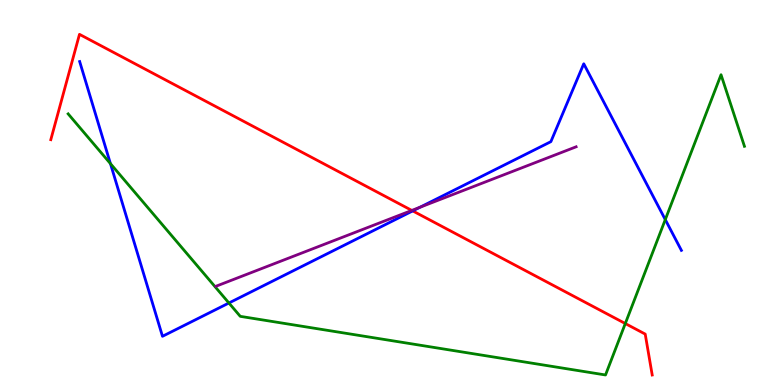[{'lines': ['blue', 'red'], 'intersections': [{'x': 5.33, 'y': 4.52}]}, {'lines': ['green', 'red'], 'intersections': [{'x': 8.07, 'y': 1.6}]}, {'lines': ['purple', 'red'], 'intersections': [{'x': 5.31, 'y': 4.53}]}, {'lines': ['blue', 'green'], 'intersections': [{'x': 1.42, 'y': 5.75}, {'x': 2.95, 'y': 2.13}, {'x': 8.58, 'y': 4.3}]}, {'lines': ['blue', 'purple'], 'intersections': [{'x': 5.42, 'y': 4.62}]}, {'lines': ['green', 'purple'], 'intersections': []}]